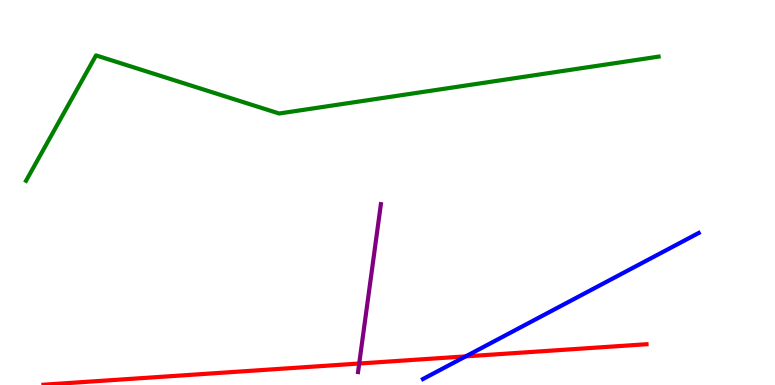[{'lines': ['blue', 'red'], 'intersections': [{'x': 6.01, 'y': 0.744}]}, {'lines': ['green', 'red'], 'intersections': []}, {'lines': ['purple', 'red'], 'intersections': [{'x': 4.63, 'y': 0.558}]}, {'lines': ['blue', 'green'], 'intersections': []}, {'lines': ['blue', 'purple'], 'intersections': []}, {'lines': ['green', 'purple'], 'intersections': []}]